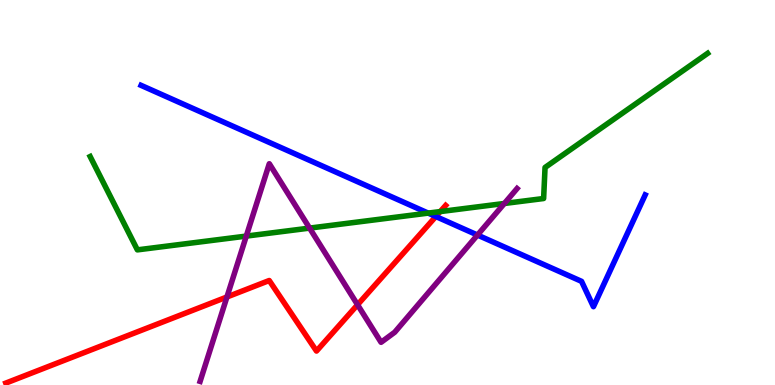[{'lines': ['blue', 'red'], 'intersections': [{'x': 5.62, 'y': 4.38}]}, {'lines': ['green', 'red'], 'intersections': [{'x': 5.68, 'y': 4.5}]}, {'lines': ['purple', 'red'], 'intersections': [{'x': 2.93, 'y': 2.29}, {'x': 4.61, 'y': 2.08}]}, {'lines': ['blue', 'green'], 'intersections': [{'x': 5.52, 'y': 4.46}]}, {'lines': ['blue', 'purple'], 'intersections': [{'x': 6.16, 'y': 3.9}]}, {'lines': ['green', 'purple'], 'intersections': [{'x': 3.18, 'y': 3.87}, {'x': 3.99, 'y': 4.08}, {'x': 6.51, 'y': 4.71}]}]